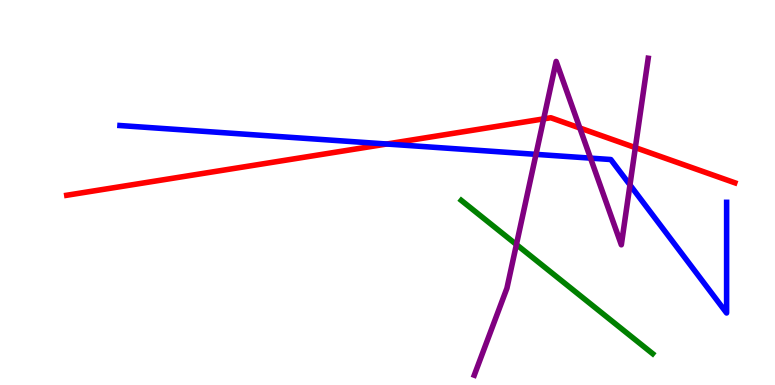[{'lines': ['blue', 'red'], 'intersections': [{'x': 4.99, 'y': 6.26}]}, {'lines': ['green', 'red'], 'intersections': []}, {'lines': ['purple', 'red'], 'intersections': [{'x': 7.02, 'y': 6.91}, {'x': 7.48, 'y': 6.68}, {'x': 8.2, 'y': 6.17}]}, {'lines': ['blue', 'green'], 'intersections': []}, {'lines': ['blue', 'purple'], 'intersections': [{'x': 6.92, 'y': 5.99}, {'x': 7.62, 'y': 5.89}, {'x': 8.13, 'y': 5.2}]}, {'lines': ['green', 'purple'], 'intersections': [{'x': 6.66, 'y': 3.65}]}]